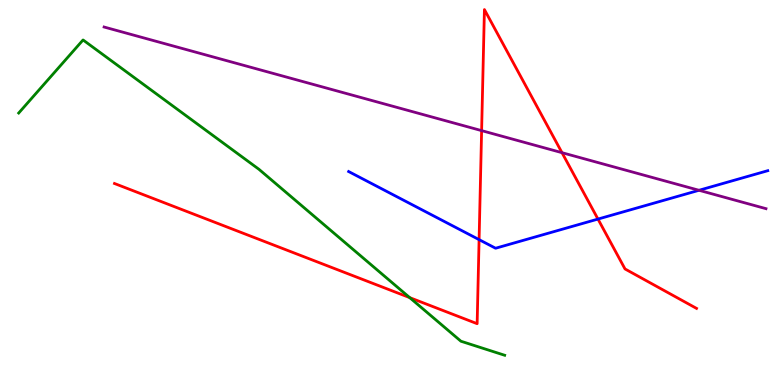[{'lines': ['blue', 'red'], 'intersections': [{'x': 6.18, 'y': 3.78}, {'x': 7.72, 'y': 4.31}]}, {'lines': ['green', 'red'], 'intersections': [{'x': 5.29, 'y': 2.27}]}, {'lines': ['purple', 'red'], 'intersections': [{'x': 6.21, 'y': 6.61}, {'x': 7.25, 'y': 6.03}]}, {'lines': ['blue', 'green'], 'intersections': []}, {'lines': ['blue', 'purple'], 'intersections': [{'x': 9.02, 'y': 5.06}]}, {'lines': ['green', 'purple'], 'intersections': []}]